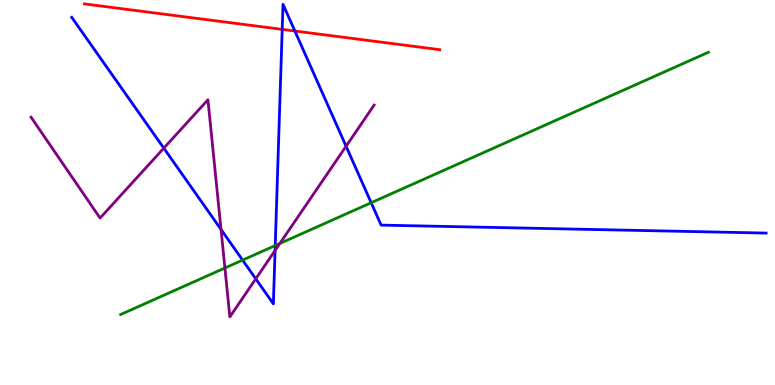[{'lines': ['blue', 'red'], 'intersections': [{'x': 3.64, 'y': 9.24}, {'x': 3.8, 'y': 9.19}]}, {'lines': ['green', 'red'], 'intersections': []}, {'lines': ['purple', 'red'], 'intersections': []}, {'lines': ['blue', 'green'], 'intersections': [{'x': 3.13, 'y': 3.24}, {'x': 3.55, 'y': 3.62}, {'x': 4.79, 'y': 4.73}]}, {'lines': ['blue', 'purple'], 'intersections': [{'x': 2.11, 'y': 6.15}, {'x': 2.85, 'y': 4.04}, {'x': 3.3, 'y': 2.76}, {'x': 3.55, 'y': 3.49}, {'x': 4.47, 'y': 6.2}]}, {'lines': ['green', 'purple'], 'intersections': [{'x': 2.9, 'y': 3.04}, {'x': 3.61, 'y': 3.68}]}]